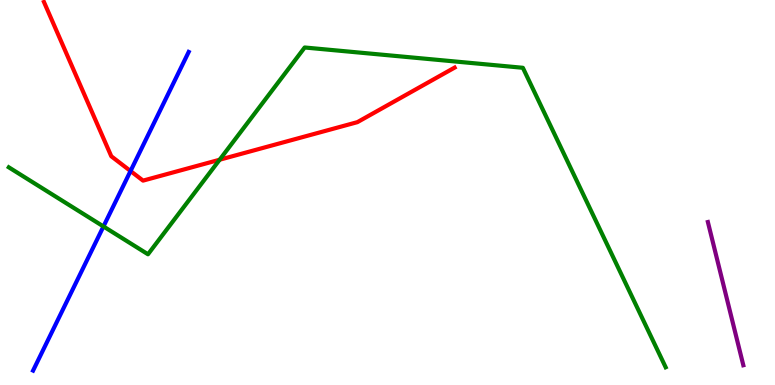[{'lines': ['blue', 'red'], 'intersections': [{'x': 1.68, 'y': 5.56}]}, {'lines': ['green', 'red'], 'intersections': [{'x': 2.83, 'y': 5.85}]}, {'lines': ['purple', 'red'], 'intersections': []}, {'lines': ['blue', 'green'], 'intersections': [{'x': 1.34, 'y': 4.12}]}, {'lines': ['blue', 'purple'], 'intersections': []}, {'lines': ['green', 'purple'], 'intersections': []}]